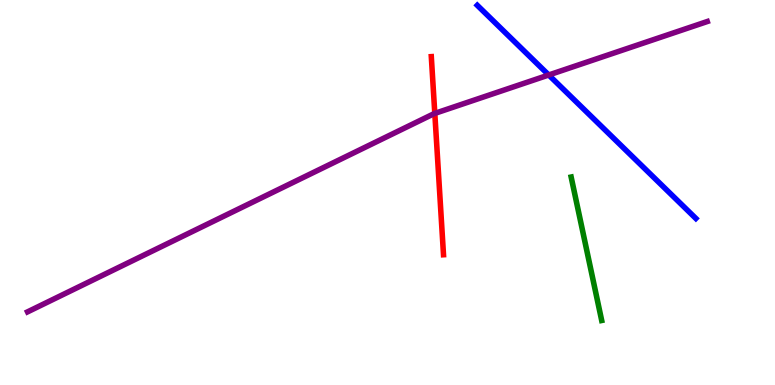[{'lines': ['blue', 'red'], 'intersections': []}, {'lines': ['green', 'red'], 'intersections': []}, {'lines': ['purple', 'red'], 'intersections': [{'x': 5.61, 'y': 7.05}]}, {'lines': ['blue', 'green'], 'intersections': []}, {'lines': ['blue', 'purple'], 'intersections': [{'x': 7.08, 'y': 8.05}]}, {'lines': ['green', 'purple'], 'intersections': []}]